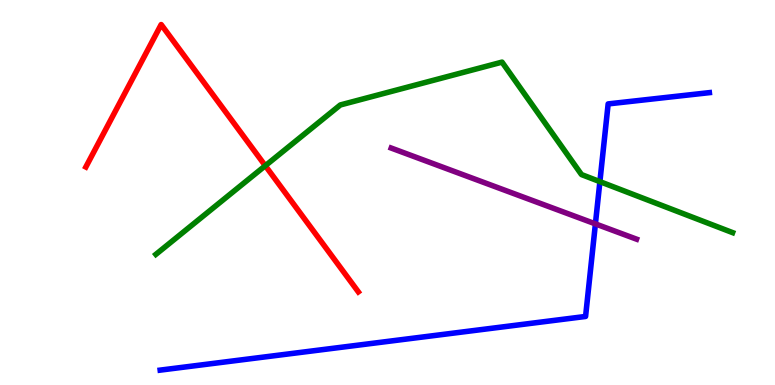[{'lines': ['blue', 'red'], 'intersections': []}, {'lines': ['green', 'red'], 'intersections': [{'x': 3.42, 'y': 5.7}]}, {'lines': ['purple', 'red'], 'intersections': []}, {'lines': ['blue', 'green'], 'intersections': [{'x': 7.74, 'y': 5.28}]}, {'lines': ['blue', 'purple'], 'intersections': [{'x': 7.68, 'y': 4.18}]}, {'lines': ['green', 'purple'], 'intersections': []}]